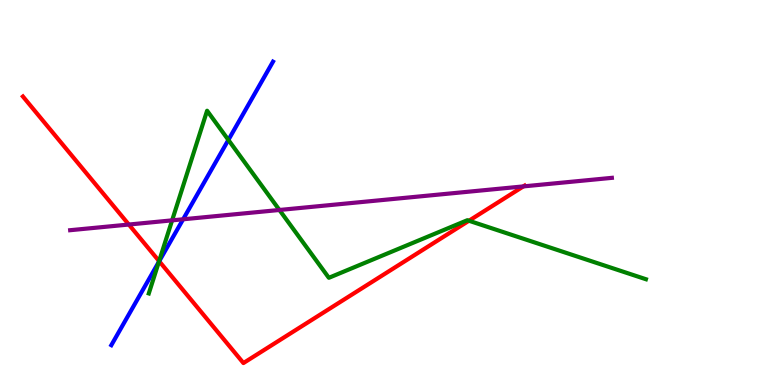[{'lines': ['blue', 'red'], 'intersections': [{'x': 2.05, 'y': 3.21}]}, {'lines': ['green', 'red'], 'intersections': [{'x': 2.05, 'y': 3.22}, {'x': 6.05, 'y': 4.27}]}, {'lines': ['purple', 'red'], 'intersections': [{'x': 1.66, 'y': 4.17}, {'x': 6.75, 'y': 5.16}]}, {'lines': ['blue', 'green'], 'intersections': [{'x': 2.05, 'y': 3.2}, {'x': 2.95, 'y': 6.37}]}, {'lines': ['blue', 'purple'], 'intersections': [{'x': 2.36, 'y': 4.3}]}, {'lines': ['green', 'purple'], 'intersections': [{'x': 2.22, 'y': 4.28}, {'x': 3.61, 'y': 4.55}]}]